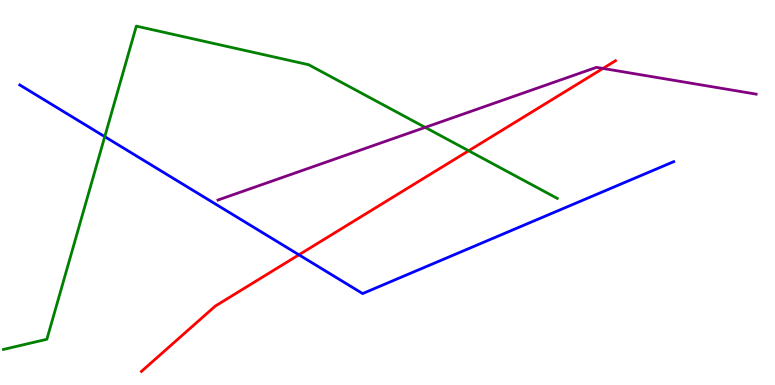[{'lines': ['blue', 'red'], 'intersections': [{'x': 3.86, 'y': 3.38}]}, {'lines': ['green', 'red'], 'intersections': [{'x': 6.05, 'y': 6.08}]}, {'lines': ['purple', 'red'], 'intersections': [{'x': 7.78, 'y': 8.22}]}, {'lines': ['blue', 'green'], 'intersections': [{'x': 1.35, 'y': 6.45}]}, {'lines': ['blue', 'purple'], 'intersections': []}, {'lines': ['green', 'purple'], 'intersections': [{'x': 5.49, 'y': 6.69}]}]